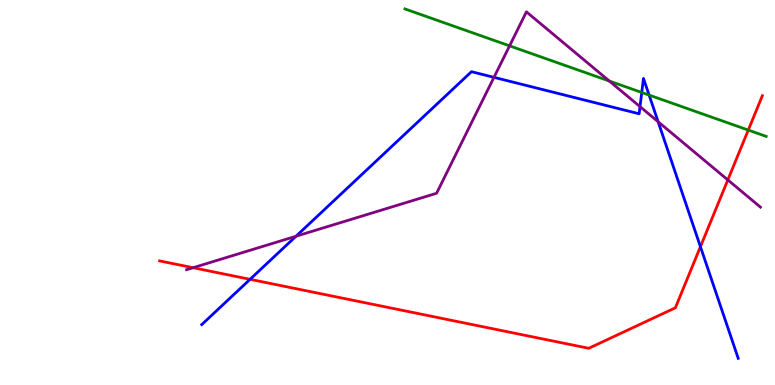[{'lines': ['blue', 'red'], 'intersections': [{'x': 3.23, 'y': 2.74}, {'x': 9.04, 'y': 3.59}]}, {'lines': ['green', 'red'], 'intersections': [{'x': 9.66, 'y': 6.62}]}, {'lines': ['purple', 'red'], 'intersections': [{'x': 2.49, 'y': 3.05}, {'x': 9.39, 'y': 5.33}]}, {'lines': ['blue', 'green'], 'intersections': [{'x': 8.28, 'y': 7.6}, {'x': 8.38, 'y': 7.53}]}, {'lines': ['blue', 'purple'], 'intersections': [{'x': 3.82, 'y': 3.86}, {'x': 6.37, 'y': 7.99}, {'x': 8.26, 'y': 7.23}, {'x': 8.49, 'y': 6.84}]}, {'lines': ['green', 'purple'], 'intersections': [{'x': 6.58, 'y': 8.81}, {'x': 7.86, 'y': 7.89}]}]